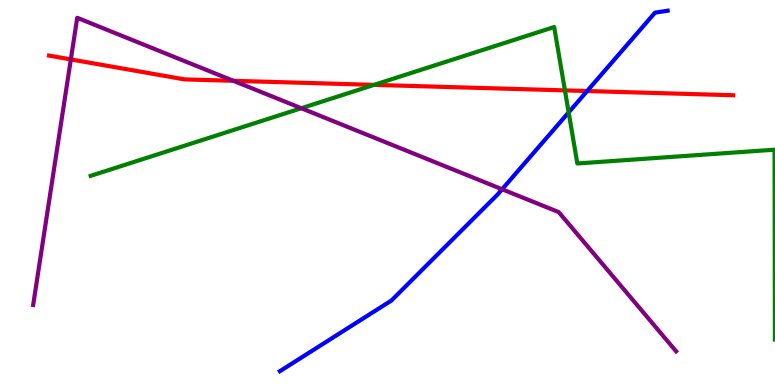[{'lines': ['blue', 'red'], 'intersections': [{'x': 7.58, 'y': 7.64}]}, {'lines': ['green', 'red'], 'intersections': [{'x': 4.83, 'y': 7.8}, {'x': 7.29, 'y': 7.65}]}, {'lines': ['purple', 'red'], 'intersections': [{'x': 0.914, 'y': 8.46}, {'x': 3.01, 'y': 7.9}]}, {'lines': ['blue', 'green'], 'intersections': [{'x': 7.34, 'y': 7.08}]}, {'lines': ['blue', 'purple'], 'intersections': [{'x': 6.48, 'y': 5.08}]}, {'lines': ['green', 'purple'], 'intersections': [{'x': 3.89, 'y': 7.19}]}]